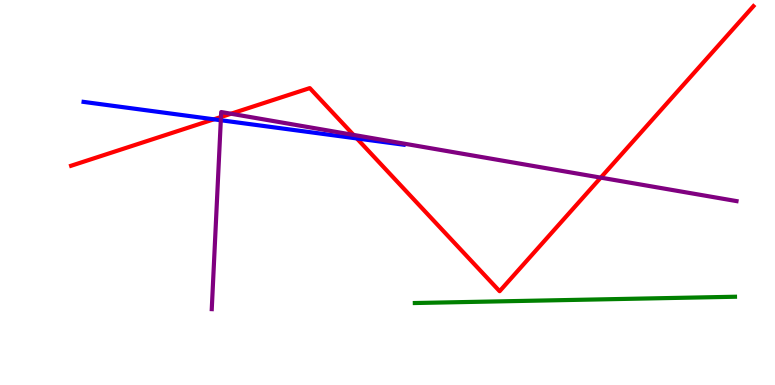[{'lines': ['blue', 'red'], 'intersections': [{'x': 2.76, 'y': 6.9}, {'x': 4.6, 'y': 6.4}]}, {'lines': ['green', 'red'], 'intersections': []}, {'lines': ['purple', 'red'], 'intersections': [{'x': 2.85, 'y': 6.96}, {'x': 2.98, 'y': 7.05}, {'x': 4.56, 'y': 6.5}, {'x': 7.75, 'y': 5.39}]}, {'lines': ['blue', 'green'], 'intersections': []}, {'lines': ['blue', 'purple'], 'intersections': [{'x': 2.85, 'y': 6.88}]}, {'lines': ['green', 'purple'], 'intersections': []}]